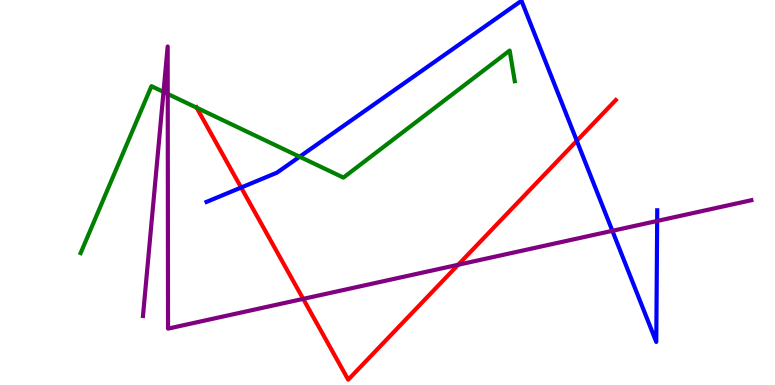[{'lines': ['blue', 'red'], 'intersections': [{'x': 3.11, 'y': 5.13}, {'x': 7.44, 'y': 6.34}]}, {'lines': ['green', 'red'], 'intersections': [{'x': 2.54, 'y': 7.2}]}, {'lines': ['purple', 'red'], 'intersections': [{'x': 3.91, 'y': 2.24}, {'x': 5.91, 'y': 3.12}]}, {'lines': ['blue', 'green'], 'intersections': [{'x': 3.87, 'y': 5.93}]}, {'lines': ['blue', 'purple'], 'intersections': [{'x': 7.9, 'y': 4.0}, {'x': 8.48, 'y': 4.26}]}, {'lines': ['green', 'purple'], 'intersections': [{'x': 2.11, 'y': 7.61}, {'x': 2.16, 'y': 7.56}]}]